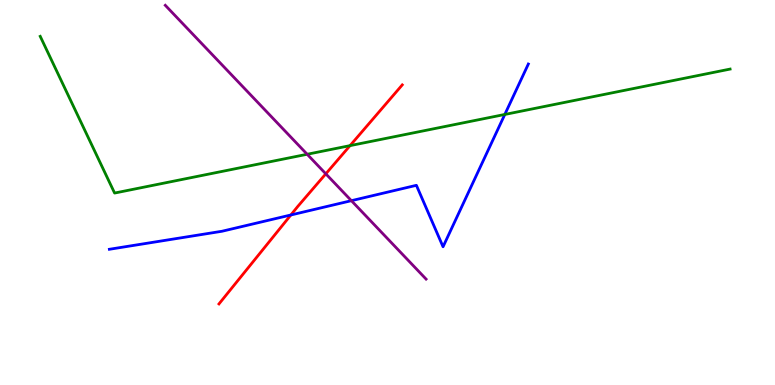[{'lines': ['blue', 'red'], 'intersections': [{'x': 3.75, 'y': 4.42}]}, {'lines': ['green', 'red'], 'intersections': [{'x': 4.52, 'y': 6.22}]}, {'lines': ['purple', 'red'], 'intersections': [{'x': 4.2, 'y': 5.48}]}, {'lines': ['blue', 'green'], 'intersections': [{'x': 6.51, 'y': 7.03}]}, {'lines': ['blue', 'purple'], 'intersections': [{'x': 4.53, 'y': 4.79}]}, {'lines': ['green', 'purple'], 'intersections': [{'x': 3.96, 'y': 5.99}]}]